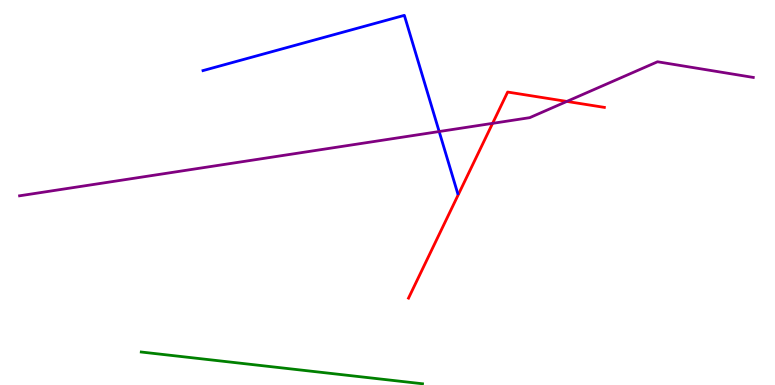[{'lines': ['blue', 'red'], 'intersections': []}, {'lines': ['green', 'red'], 'intersections': []}, {'lines': ['purple', 'red'], 'intersections': [{'x': 6.36, 'y': 6.8}, {'x': 7.31, 'y': 7.37}]}, {'lines': ['blue', 'green'], 'intersections': []}, {'lines': ['blue', 'purple'], 'intersections': [{'x': 5.67, 'y': 6.58}]}, {'lines': ['green', 'purple'], 'intersections': []}]